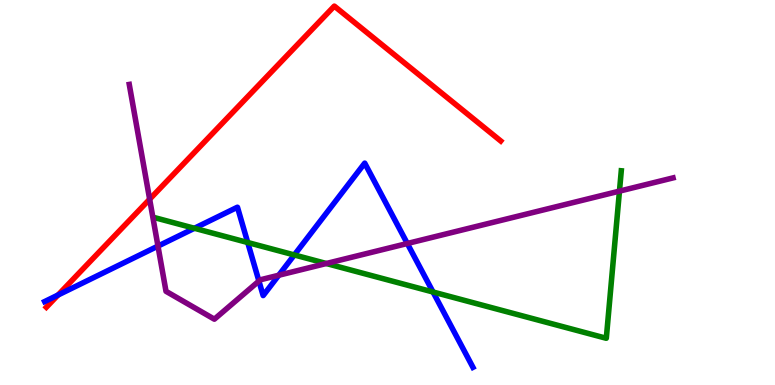[{'lines': ['blue', 'red'], 'intersections': [{'x': 0.749, 'y': 2.34}]}, {'lines': ['green', 'red'], 'intersections': []}, {'lines': ['purple', 'red'], 'intersections': [{'x': 1.93, 'y': 4.83}]}, {'lines': ['blue', 'green'], 'intersections': [{'x': 2.51, 'y': 4.07}, {'x': 3.2, 'y': 3.7}, {'x': 3.8, 'y': 3.38}, {'x': 5.59, 'y': 2.42}]}, {'lines': ['blue', 'purple'], 'intersections': [{'x': 2.04, 'y': 3.61}, {'x': 3.34, 'y': 2.7}, {'x': 3.6, 'y': 2.85}, {'x': 5.26, 'y': 3.68}]}, {'lines': ['green', 'purple'], 'intersections': [{'x': 4.21, 'y': 3.16}, {'x': 7.99, 'y': 5.04}]}]